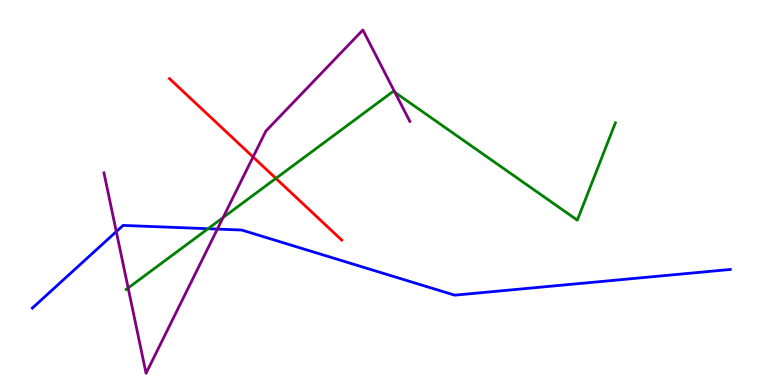[{'lines': ['blue', 'red'], 'intersections': []}, {'lines': ['green', 'red'], 'intersections': [{'x': 3.56, 'y': 5.37}]}, {'lines': ['purple', 'red'], 'intersections': [{'x': 3.27, 'y': 5.92}]}, {'lines': ['blue', 'green'], 'intersections': [{'x': 2.68, 'y': 4.06}]}, {'lines': ['blue', 'purple'], 'intersections': [{'x': 1.5, 'y': 3.98}, {'x': 2.8, 'y': 4.05}]}, {'lines': ['green', 'purple'], 'intersections': [{'x': 1.65, 'y': 2.52}, {'x': 2.88, 'y': 4.35}, {'x': 5.1, 'y': 7.6}]}]